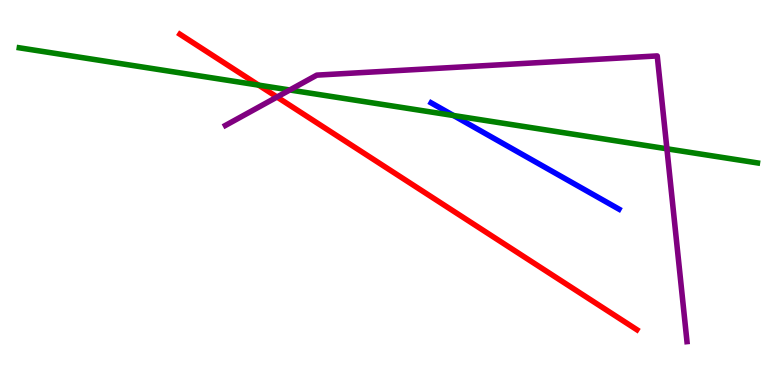[{'lines': ['blue', 'red'], 'intersections': []}, {'lines': ['green', 'red'], 'intersections': [{'x': 3.34, 'y': 7.79}]}, {'lines': ['purple', 'red'], 'intersections': [{'x': 3.57, 'y': 7.48}]}, {'lines': ['blue', 'green'], 'intersections': [{'x': 5.85, 'y': 7.0}]}, {'lines': ['blue', 'purple'], 'intersections': []}, {'lines': ['green', 'purple'], 'intersections': [{'x': 3.74, 'y': 7.66}, {'x': 8.61, 'y': 6.14}]}]